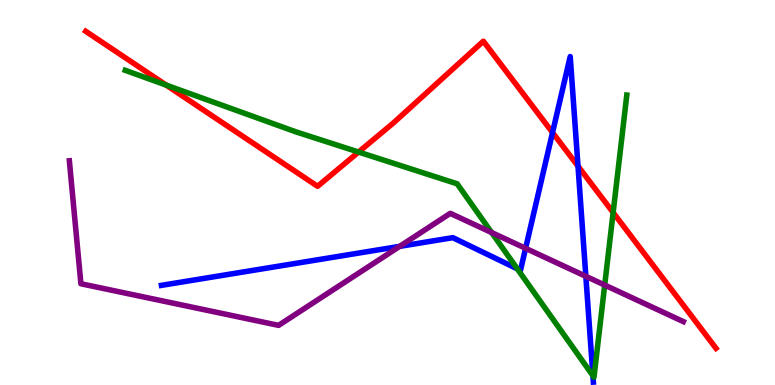[{'lines': ['blue', 'red'], 'intersections': [{'x': 7.13, 'y': 6.56}, {'x': 7.46, 'y': 5.68}]}, {'lines': ['green', 'red'], 'intersections': [{'x': 2.14, 'y': 7.79}, {'x': 4.63, 'y': 6.05}, {'x': 7.91, 'y': 4.48}]}, {'lines': ['purple', 'red'], 'intersections': []}, {'lines': ['blue', 'green'], 'intersections': [{'x': 6.67, 'y': 3.02}, {'x': 7.65, 'y': 0.241}]}, {'lines': ['blue', 'purple'], 'intersections': [{'x': 5.16, 'y': 3.6}, {'x': 6.78, 'y': 3.55}, {'x': 7.56, 'y': 2.82}]}, {'lines': ['green', 'purple'], 'intersections': [{'x': 6.34, 'y': 3.96}, {'x': 7.8, 'y': 2.6}]}]